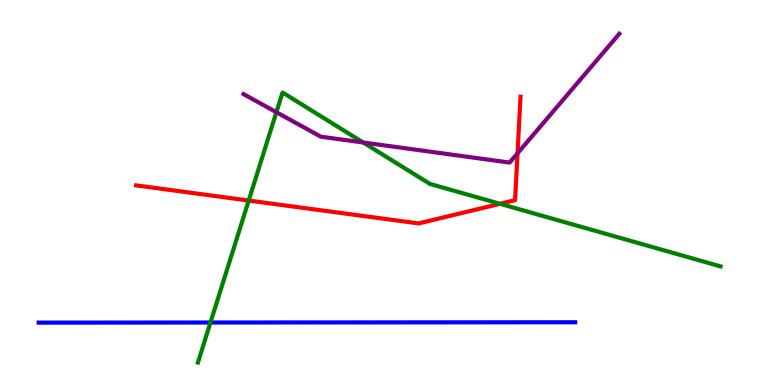[{'lines': ['blue', 'red'], 'intersections': []}, {'lines': ['green', 'red'], 'intersections': [{'x': 3.21, 'y': 4.79}, {'x': 6.45, 'y': 4.71}]}, {'lines': ['purple', 'red'], 'intersections': [{'x': 6.68, 'y': 6.02}]}, {'lines': ['blue', 'green'], 'intersections': [{'x': 2.72, 'y': 1.62}]}, {'lines': ['blue', 'purple'], 'intersections': []}, {'lines': ['green', 'purple'], 'intersections': [{'x': 3.57, 'y': 7.09}, {'x': 4.69, 'y': 6.3}]}]